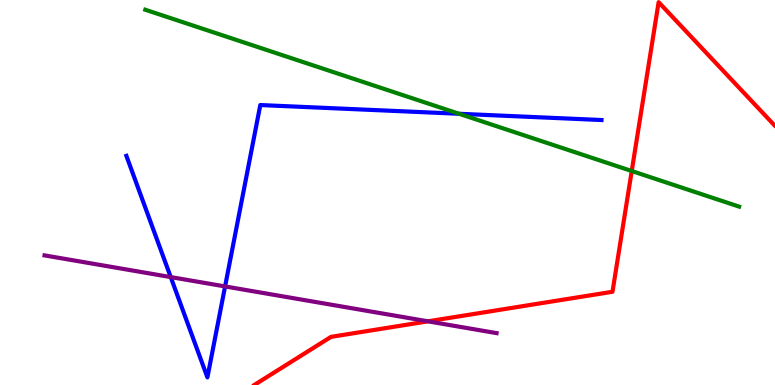[{'lines': ['blue', 'red'], 'intersections': []}, {'lines': ['green', 'red'], 'intersections': [{'x': 8.15, 'y': 5.56}]}, {'lines': ['purple', 'red'], 'intersections': [{'x': 5.52, 'y': 1.65}]}, {'lines': ['blue', 'green'], 'intersections': [{'x': 5.92, 'y': 7.04}]}, {'lines': ['blue', 'purple'], 'intersections': [{'x': 2.2, 'y': 2.8}, {'x': 2.9, 'y': 2.56}]}, {'lines': ['green', 'purple'], 'intersections': []}]